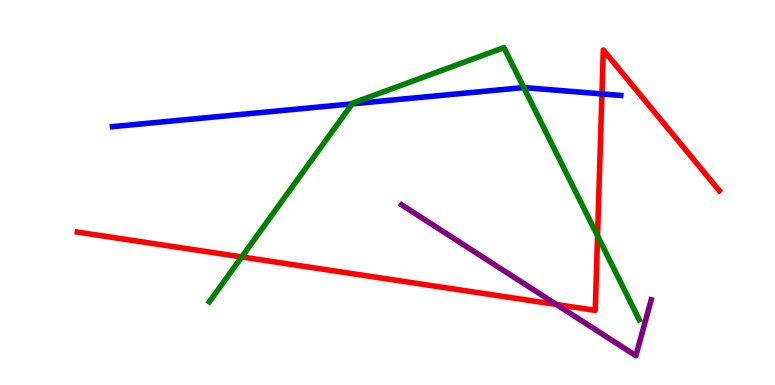[{'lines': ['blue', 'red'], 'intersections': [{'x': 7.77, 'y': 7.56}]}, {'lines': ['green', 'red'], 'intersections': [{'x': 3.12, 'y': 3.33}, {'x': 7.71, 'y': 3.87}]}, {'lines': ['purple', 'red'], 'intersections': [{'x': 7.18, 'y': 2.09}]}, {'lines': ['blue', 'green'], 'intersections': [{'x': 4.54, 'y': 7.3}, {'x': 6.76, 'y': 7.73}]}, {'lines': ['blue', 'purple'], 'intersections': []}, {'lines': ['green', 'purple'], 'intersections': []}]